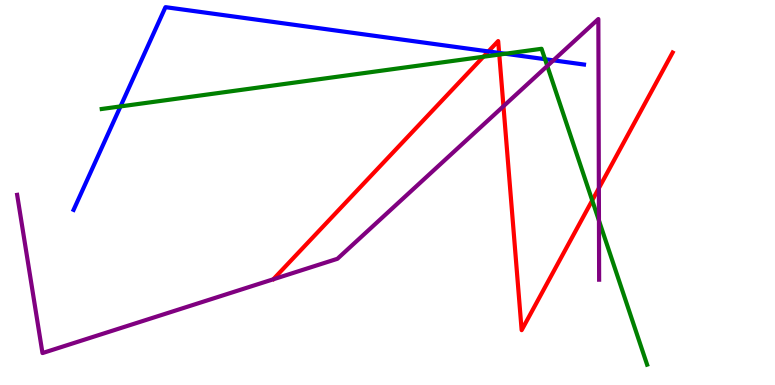[{'lines': ['blue', 'red'], 'intersections': [{'x': 6.3, 'y': 8.66}, {'x': 6.44, 'y': 8.63}]}, {'lines': ['green', 'red'], 'intersections': [{'x': 6.24, 'y': 8.53}, {'x': 6.44, 'y': 8.58}, {'x': 7.64, 'y': 4.79}]}, {'lines': ['purple', 'red'], 'intersections': [{'x': 6.5, 'y': 7.24}, {'x': 7.73, 'y': 5.11}]}, {'lines': ['blue', 'green'], 'intersections': [{'x': 1.55, 'y': 7.24}, {'x': 6.52, 'y': 8.6}, {'x': 7.03, 'y': 8.46}]}, {'lines': ['blue', 'purple'], 'intersections': [{'x': 7.14, 'y': 8.43}]}, {'lines': ['green', 'purple'], 'intersections': [{'x': 7.06, 'y': 8.29}, {'x': 7.73, 'y': 4.27}]}]